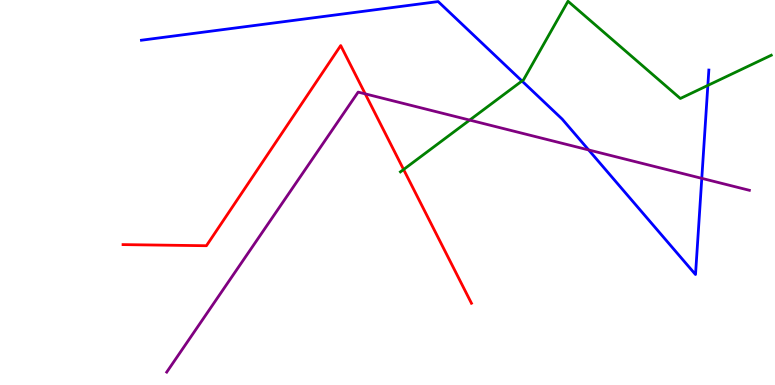[{'lines': ['blue', 'red'], 'intersections': []}, {'lines': ['green', 'red'], 'intersections': [{'x': 5.21, 'y': 5.6}]}, {'lines': ['purple', 'red'], 'intersections': [{'x': 4.71, 'y': 7.56}]}, {'lines': ['blue', 'green'], 'intersections': [{'x': 6.74, 'y': 7.9}, {'x': 9.13, 'y': 7.78}]}, {'lines': ['blue', 'purple'], 'intersections': [{'x': 7.6, 'y': 6.11}, {'x': 9.06, 'y': 5.37}]}, {'lines': ['green', 'purple'], 'intersections': [{'x': 6.06, 'y': 6.88}]}]